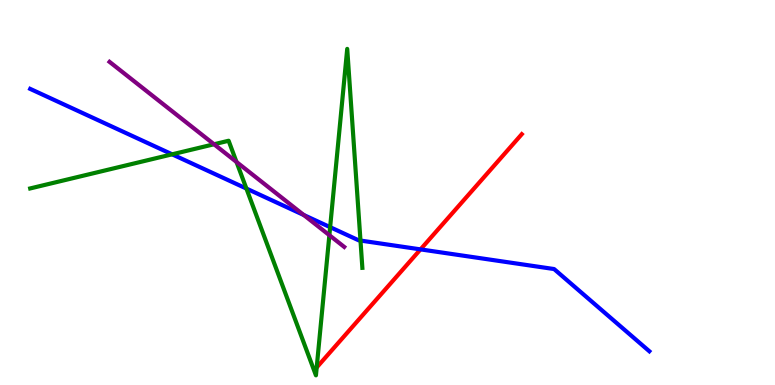[{'lines': ['blue', 'red'], 'intersections': [{'x': 5.43, 'y': 3.52}]}, {'lines': ['green', 'red'], 'intersections': []}, {'lines': ['purple', 'red'], 'intersections': []}, {'lines': ['blue', 'green'], 'intersections': [{'x': 2.22, 'y': 5.99}, {'x': 3.18, 'y': 5.1}, {'x': 4.26, 'y': 4.1}, {'x': 4.65, 'y': 3.75}]}, {'lines': ['blue', 'purple'], 'intersections': [{'x': 3.92, 'y': 4.42}]}, {'lines': ['green', 'purple'], 'intersections': [{'x': 2.76, 'y': 6.25}, {'x': 3.05, 'y': 5.79}, {'x': 4.25, 'y': 3.89}]}]